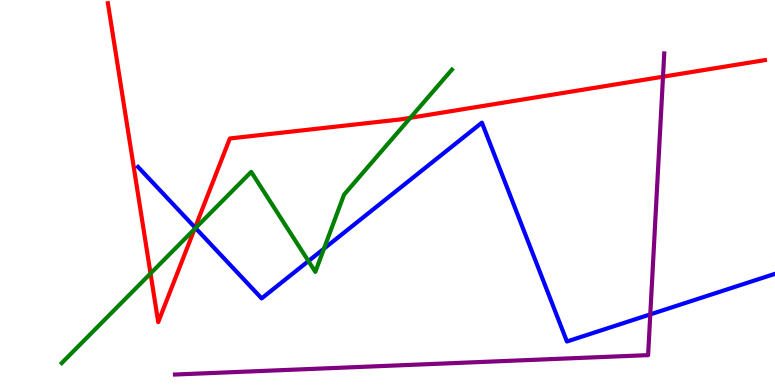[{'lines': ['blue', 'red'], 'intersections': [{'x': 2.52, 'y': 4.09}]}, {'lines': ['green', 'red'], 'intersections': [{'x': 1.94, 'y': 2.9}, {'x': 2.51, 'y': 4.05}, {'x': 5.29, 'y': 6.94}]}, {'lines': ['purple', 'red'], 'intersections': [{'x': 8.55, 'y': 8.01}]}, {'lines': ['blue', 'green'], 'intersections': [{'x': 2.52, 'y': 4.08}, {'x': 3.98, 'y': 3.22}, {'x': 4.18, 'y': 3.54}]}, {'lines': ['blue', 'purple'], 'intersections': [{'x': 8.39, 'y': 1.83}]}, {'lines': ['green', 'purple'], 'intersections': []}]